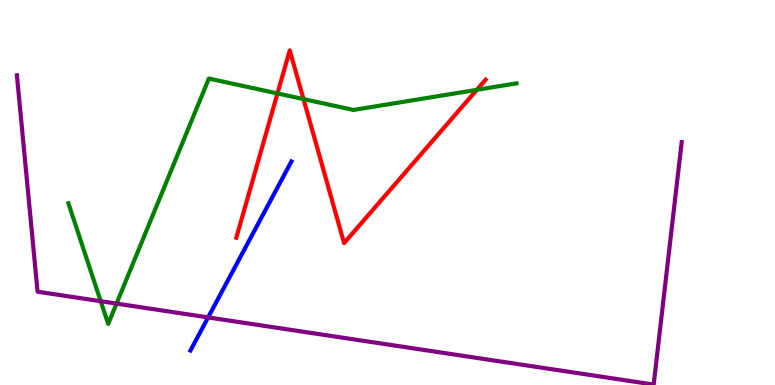[{'lines': ['blue', 'red'], 'intersections': []}, {'lines': ['green', 'red'], 'intersections': [{'x': 3.58, 'y': 7.57}, {'x': 3.92, 'y': 7.43}, {'x': 6.15, 'y': 7.67}]}, {'lines': ['purple', 'red'], 'intersections': []}, {'lines': ['blue', 'green'], 'intersections': []}, {'lines': ['blue', 'purple'], 'intersections': [{'x': 2.69, 'y': 1.76}]}, {'lines': ['green', 'purple'], 'intersections': [{'x': 1.3, 'y': 2.18}, {'x': 1.5, 'y': 2.11}]}]